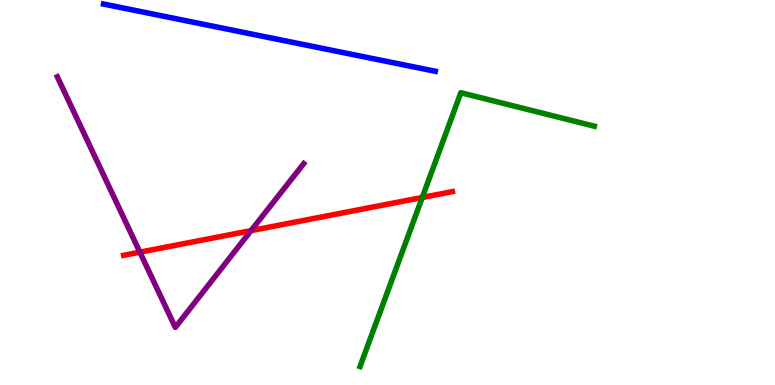[{'lines': ['blue', 'red'], 'intersections': []}, {'lines': ['green', 'red'], 'intersections': [{'x': 5.45, 'y': 4.87}]}, {'lines': ['purple', 'red'], 'intersections': [{'x': 1.81, 'y': 3.45}, {'x': 3.24, 'y': 4.01}]}, {'lines': ['blue', 'green'], 'intersections': []}, {'lines': ['blue', 'purple'], 'intersections': []}, {'lines': ['green', 'purple'], 'intersections': []}]